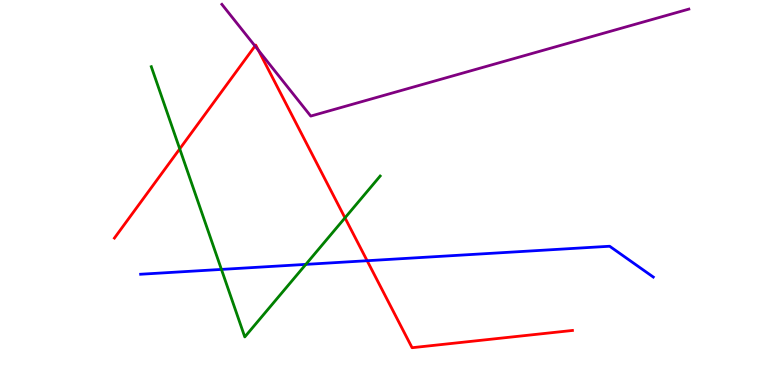[{'lines': ['blue', 'red'], 'intersections': [{'x': 4.74, 'y': 3.23}]}, {'lines': ['green', 'red'], 'intersections': [{'x': 2.32, 'y': 6.13}, {'x': 4.45, 'y': 4.34}]}, {'lines': ['purple', 'red'], 'intersections': [{'x': 3.29, 'y': 8.8}, {'x': 3.33, 'y': 8.69}]}, {'lines': ['blue', 'green'], 'intersections': [{'x': 2.86, 'y': 3.0}, {'x': 3.95, 'y': 3.13}]}, {'lines': ['blue', 'purple'], 'intersections': []}, {'lines': ['green', 'purple'], 'intersections': []}]